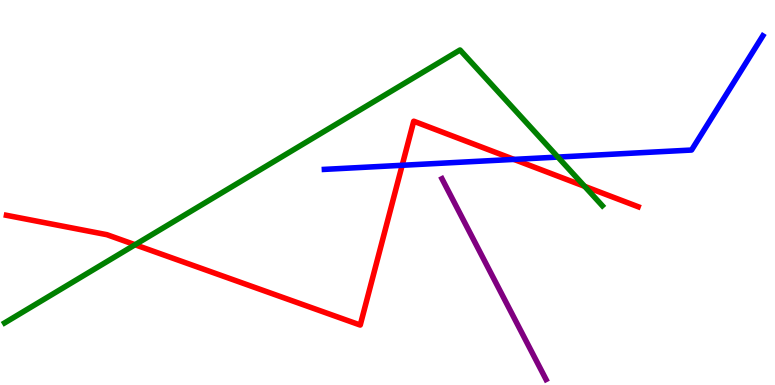[{'lines': ['blue', 'red'], 'intersections': [{'x': 5.19, 'y': 5.71}, {'x': 6.63, 'y': 5.86}]}, {'lines': ['green', 'red'], 'intersections': [{'x': 1.74, 'y': 3.64}, {'x': 7.54, 'y': 5.16}]}, {'lines': ['purple', 'red'], 'intersections': []}, {'lines': ['blue', 'green'], 'intersections': [{'x': 7.2, 'y': 5.92}]}, {'lines': ['blue', 'purple'], 'intersections': []}, {'lines': ['green', 'purple'], 'intersections': []}]